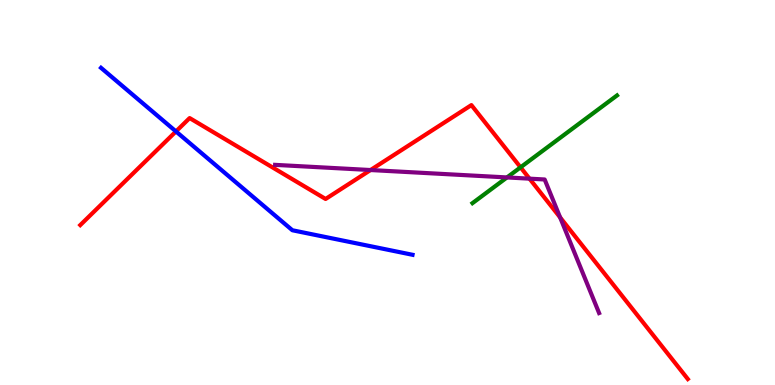[{'lines': ['blue', 'red'], 'intersections': [{'x': 2.27, 'y': 6.59}]}, {'lines': ['green', 'red'], 'intersections': [{'x': 6.72, 'y': 5.65}]}, {'lines': ['purple', 'red'], 'intersections': [{'x': 4.78, 'y': 5.58}, {'x': 6.83, 'y': 5.36}, {'x': 7.23, 'y': 4.35}]}, {'lines': ['blue', 'green'], 'intersections': []}, {'lines': ['blue', 'purple'], 'intersections': []}, {'lines': ['green', 'purple'], 'intersections': [{'x': 6.54, 'y': 5.39}]}]